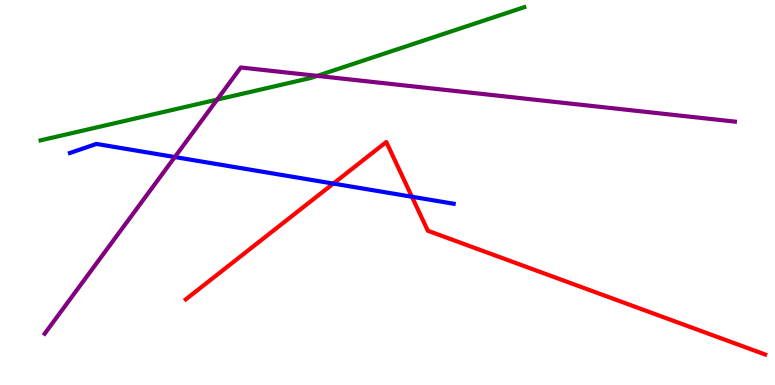[{'lines': ['blue', 'red'], 'intersections': [{'x': 4.3, 'y': 5.23}, {'x': 5.32, 'y': 4.89}]}, {'lines': ['green', 'red'], 'intersections': []}, {'lines': ['purple', 'red'], 'intersections': []}, {'lines': ['blue', 'green'], 'intersections': []}, {'lines': ['blue', 'purple'], 'intersections': [{'x': 2.26, 'y': 5.92}]}, {'lines': ['green', 'purple'], 'intersections': [{'x': 2.8, 'y': 7.41}, {'x': 4.09, 'y': 8.03}]}]